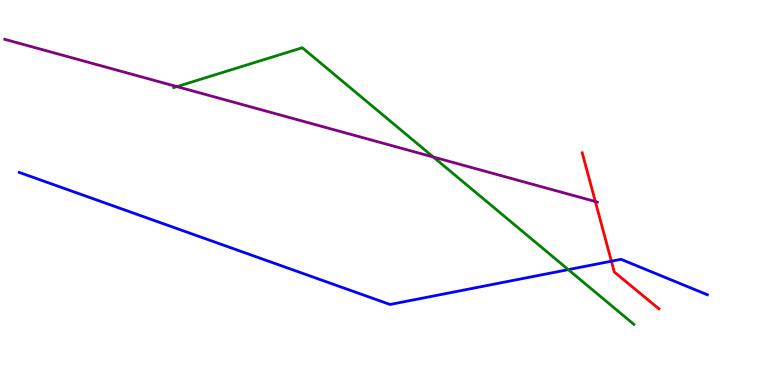[{'lines': ['blue', 'red'], 'intersections': [{'x': 7.89, 'y': 3.22}]}, {'lines': ['green', 'red'], 'intersections': []}, {'lines': ['purple', 'red'], 'intersections': [{'x': 7.68, 'y': 4.77}]}, {'lines': ['blue', 'green'], 'intersections': [{'x': 7.33, 'y': 3.0}]}, {'lines': ['blue', 'purple'], 'intersections': []}, {'lines': ['green', 'purple'], 'intersections': [{'x': 2.28, 'y': 7.75}, {'x': 5.59, 'y': 5.92}]}]